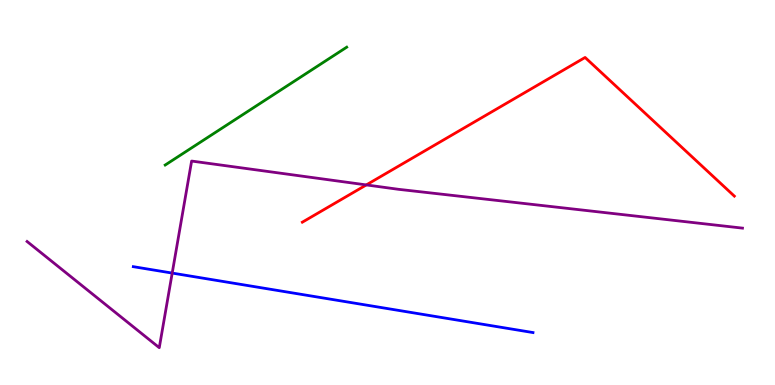[{'lines': ['blue', 'red'], 'intersections': []}, {'lines': ['green', 'red'], 'intersections': []}, {'lines': ['purple', 'red'], 'intersections': [{'x': 4.73, 'y': 5.2}]}, {'lines': ['blue', 'green'], 'intersections': []}, {'lines': ['blue', 'purple'], 'intersections': [{'x': 2.22, 'y': 2.91}]}, {'lines': ['green', 'purple'], 'intersections': []}]